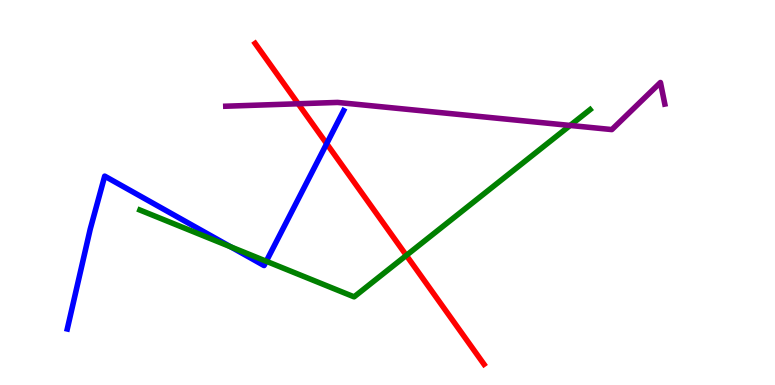[{'lines': ['blue', 'red'], 'intersections': [{'x': 4.22, 'y': 6.27}]}, {'lines': ['green', 'red'], 'intersections': [{'x': 5.24, 'y': 3.37}]}, {'lines': ['purple', 'red'], 'intersections': [{'x': 3.85, 'y': 7.3}]}, {'lines': ['blue', 'green'], 'intersections': [{'x': 2.98, 'y': 3.59}, {'x': 3.44, 'y': 3.21}]}, {'lines': ['blue', 'purple'], 'intersections': []}, {'lines': ['green', 'purple'], 'intersections': [{'x': 7.36, 'y': 6.74}]}]